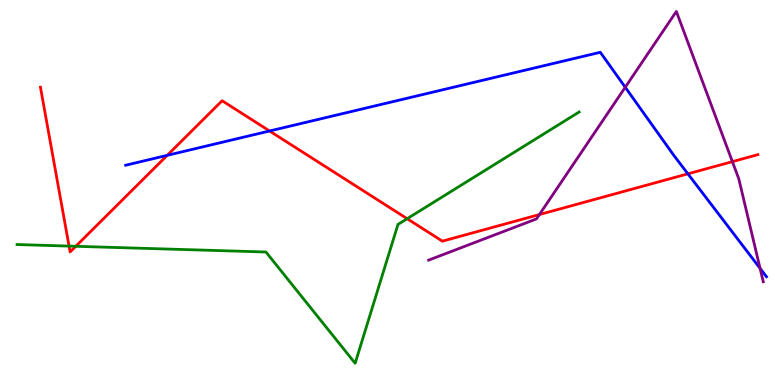[{'lines': ['blue', 'red'], 'intersections': [{'x': 2.16, 'y': 5.97}, {'x': 3.48, 'y': 6.6}, {'x': 8.88, 'y': 5.48}]}, {'lines': ['green', 'red'], 'intersections': [{'x': 0.891, 'y': 3.61}, {'x': 0.978, 'y': 3.6}, {'x': 5.25, 'y': 4.32}]}, {'lines': ['purple', 'red'], 'intersections': [{'x': 6.96, 'y': 4.43}, {'x': 9.45, 'y': 5.8}]}, {'lines': ['blue', 'green'], 'intersections': []}, {'lines': ['blue', 'purple'], 'intersections': [{'x': 8.07, 'y': 7.73}, {'x': 9.81, 'y': 3.03}]}, {'lines': ['green', 'purple'], 'intersections': []}]